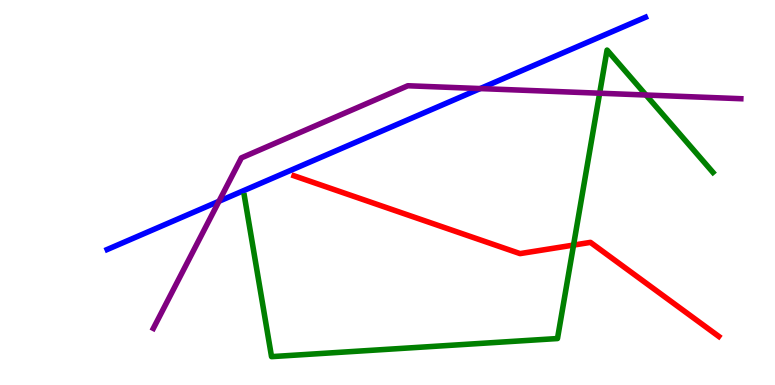[{'lines': ['blue', 'red'], 'intersections': []}, {'lines': ['green', 'red'], 'intersections': [{'x': 7.4, 'y': 3.63}]}, {'lines': ['purple', 'red'], 'intersections': []}, {'lines': ['blue', 'green'], 'intersections': []}, {'lines': ['blue', 'purple'], 'intersections': [{'x': 2.83, 'y': 4.77}, {'x': 6.2, 'y': 7.7}]}, {'lines': ['green', 'purple'], 'intersections': [{'x': 7.74, 'y': 7.58}, {'x': 8.34, 'y': 7.53}]}]